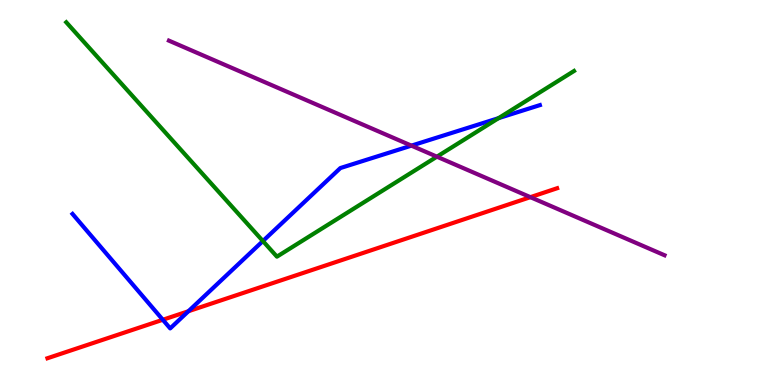[{'lines': ['blue', 'red'], 'intersections': [{'x': 2.1, 'y': 1.69}, {'x': 2.43, 'y': 1.92}]}, {'lines': ['green', 'red'], 'intersections': []}, {'lines': ['purple', 'red'], 'intersections': [{'x': 6.84, 'y': 4.88}]}, {'lines': ['blue', 'green'], 'intersections': [{'x': 3.39, 'y': 3.74}, {'x': 6.43, 'y': 6.93}]}, {'lines': ['blue', 'purple'], 'intersections': [{'x': 5.31, 'y': 6.22}]}, {'lines': ['green', 'purple'], 'intersections': [{'x': 5.64, 'y': 5.93}]}]